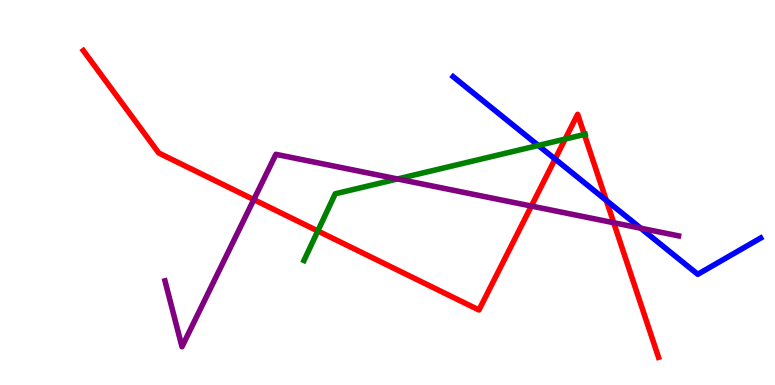[{'lines': ['blue', 'red'], 'intersections': [{'x': 7.16, 'y': 5.87}, {'x': 7.82, 'y': 4.8}]}, {'lines': ['green', 'red'], 'intersections': [{'x': 4.1, 'y': 4.0}, {'x': 7.29, 'y': 6.39}, {'x': 7.54, 'y': 6.51}]}, {'lines': ['purple', 'red'], 'intersections': [{'x': 3.27, 'y': 4.82}, {'x': 6.86, 'y': 4.65}, {'x': 7.92, 'y': 4.21}]}, {'lines': ['blue', 'green'], 'intersections': [{'x': 6.95, 'y': 6.22}]}, {'lines': ['blue', 'purple'], 'intersections': [{'x': 8.27, 'y': 4.07}]}, {'lines': ['green', 'purple'], 'intersections': [{'x': 5.13, 'y': 5.35}]}]